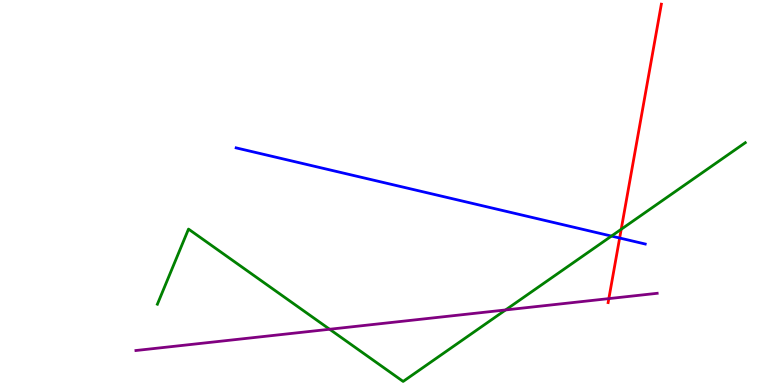[{'lines': ['blue', 'red'], 'intersections': [{'x': 8.0, 'y': 3.82}]}, {'lines': ['green', 'red'], 'intersections': [{'x': 8.02, 'y': 4.04}]}, {'lines': ['purple', 'red'], 'intersections': [{'x': 7.86, 'y': 2.24}]}, {'lines': ['blue', 'green'], 'intersections': [{'x': 7.89, 'y': 3.87}]}, {'lines': ['blue', 'purple'], 'intersections': []}, {'lines': ['green', 'purple'], 'intersections': [{'x': 4.25, 'y': 1.45}, {'x': 6.52, 'y': 1.95}]}]